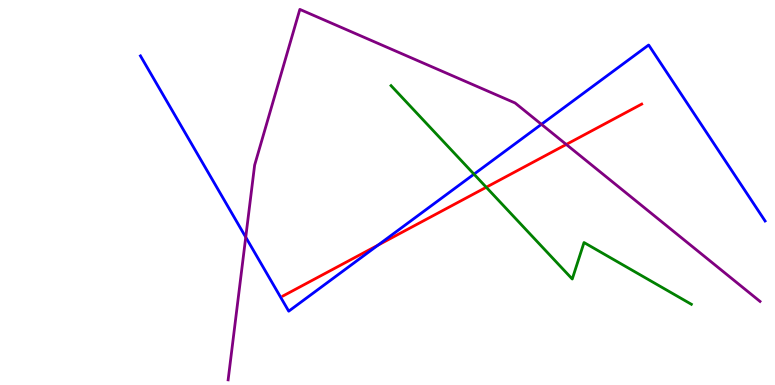[{'lines': ['blue', 'red'], 'intersections': [{'x': 4.88, 'y': 3.63}]}, {'lines': ['green', 'red'], 'intersections': [{'x': 6.27, 'y': 5.14}]}, {'lines': ['purple', 'red'], 'intersections': [{'x': 7.31, 'y': 6.25}]}, {'lines': ['blue', 'green'], 'intersections': [{'x': 6.12, 'y': 5.48}]}, {'lines': ['blue', 'purple'], 'intersections': [{'x': 3.17, 'y': 3.84}, {'x': 6.99, 'y': 6.77}]}, {'lines': ['green', 'purple'], 'intersections': []}]